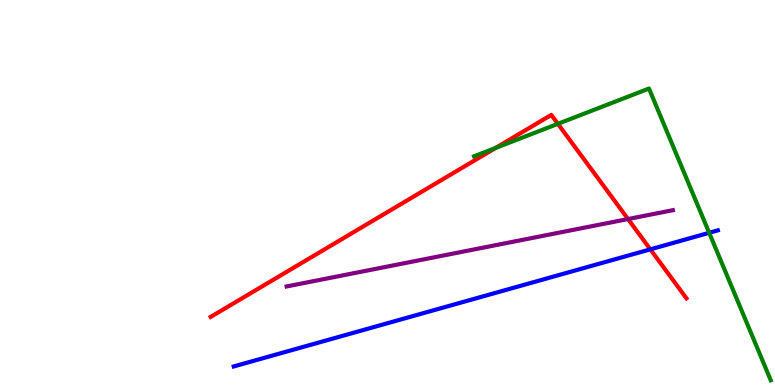[{'lines': ['blue', 'red'], 'intersections': [{'x': 8.39, 'y': 3.52}]}, {'lines': ['green', 'red'], 'intersections': [{'x': 6.39, 'y': 6.16}, {'x': 7.2, 'y': 6.78}]}, {'lines': ['purple', 'red'], 'intersections': [{'x': 8.1, 'y': 4.31}]}, {'lines': ['blue', 'green'], 'intersections': [{'x': 9.15, 'y': 3.95}]}, {'lines': ['blue', 'purple'], 'intersections': []}, {'lines': ['green', 'purple'], 'intersections': []}]